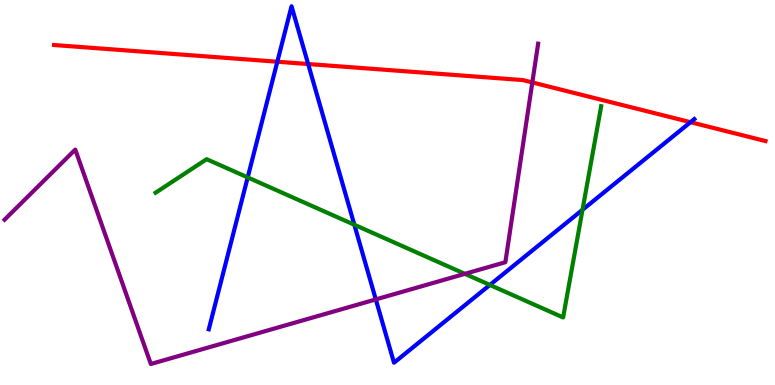[{'lines': ['blue', 'red'], 'intersections': [{'x': 3.58, 'y': 8.4}, {'x': 3.98, 'y': 8.34}, {'x': 8.91, 'y': 6.83}]}, {'lines': ['green', 'red'], 'intersections': []}, {'lines': ['purple', 'red'], 'intersections': [{'x': 6.87, 'y': 7.86}]}, {'lines': ['blue', 'green'], 'intersections': [{'x': 3.2, 'y': 5.39}, {'x': 4.57, 'y': 4.16}, {'x': 6.32, 'y': 2.6}, {'x': 7.52, 'y': 4.55}]}, {'lines': ['blue', 'purple'], 'intersections': [{'x': 4.85, 'y': 2.22}]}, {'lines': ['green', 'purple'], 'intersections': [{'x': 6.0, 'y': 2.89}]}]